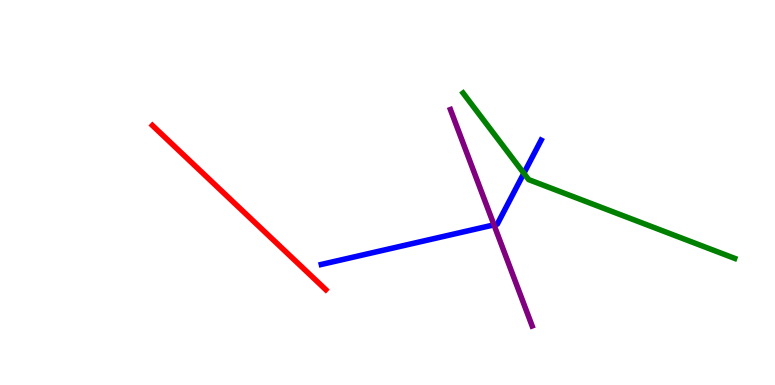[{'lines': ['blue', 'red'], 'intersections': []}, {'lines': ['green', 'red'], 'intersections': []}, {'lines': ['purple', 'red'], 'intersections': []}, {'lines': ['blue', 'green'], 'intersections': [{'x': 6.76, 'y': 5.5}]}, {'lines': ['blue', 'purple'], 'intersections': [{'x': 6.37, 'y': 4.16}]}, {'lines': ['green', 'purple'], 'intersections': []}]